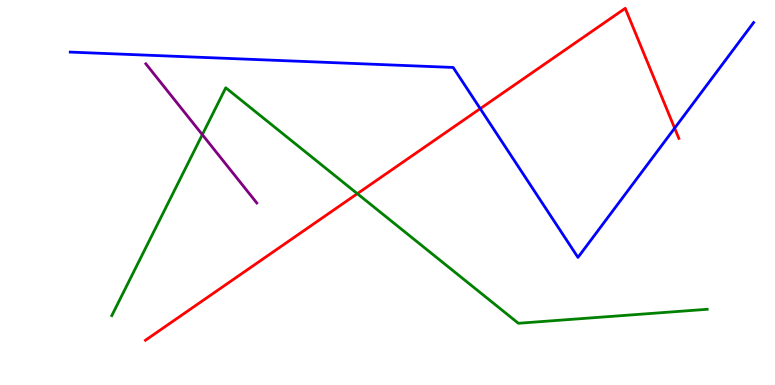[{'lines': ['blue', 'red'], 'intersections': [{'x': 6.2, 'y': 7.18}, {'x': 8.71, 'y': 6.67}]}, {'lines': ['green', 'red'], 'intersections': [{'x': 4.61, 'y': 4.97}]}, {'lines': ['purple', 'red'], 'intersections': []}, {'lines': ['blue', 'green'], 'intersections': []}, {'lines': ['blue', 'purple'], 'intersections': []}, {'lines': ['green', 'purple'], 'intersections': [{'x': 2.61, 'y': 6.5}]}]